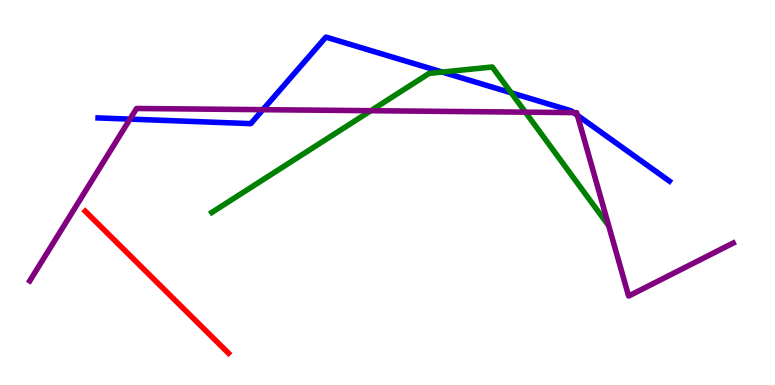[{'lines': ['blue', 'red'], 'intersections': []}, {'lines': ['green', 'red'], 'intersections': []}, {'lines': ['purple', 'red'], 'intersections': []}, {'lines': ['blue', 'green'], 'intersections': [{'x': 5.71, 'y': 8.13}, {'x': 6.6, 'y': 7.59}]}, {'lines': ['blue', 'purple'], 'intersections': [{'x': 1.68, 'y': 6.91}, {'x': 3.39, 'y': 7.15}, {'x': 7.4, 'y': 7.07}, {'x': 7.45, 'y': 7.01}]}, {'lines': ['green', 'purple'], 'intersections': [{'x': 4.79, 'y': 7.12}, {'x': 6.78, 'y': 7.09}]}]